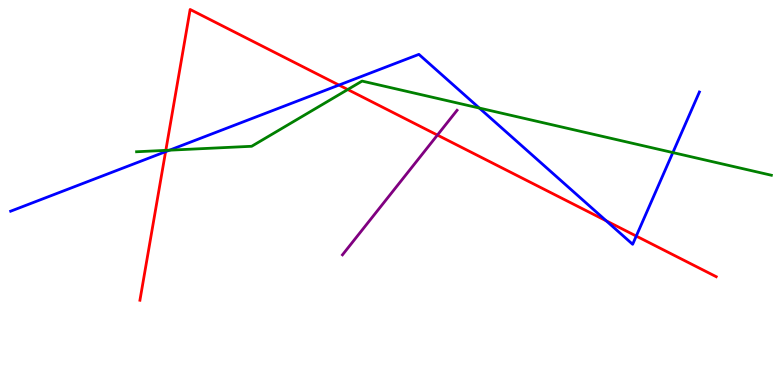[{'lines': ['blue', 'red'], 'intersections': [{'x': 2.14, 'y': 6.06}, {'x': 4.37, 'y': 7.79}, {'x': 7.82, 'y': 4.26}, {'x': 8.21, 'y': 3.87}]}, {'lines': ['green', 'red'], 'intersections': [{'x': 2.14, 'y': 6.09}, {'x': 4.49, 'y': 7.67}]}, {'lines': ['purple', 'red'], 'intersections': [{'x': 5.64, 'y': 6.49}]}, {'lines': ['blue', 'green'], 'intersections': [{'x': 2.19, 'y': 6.1}, {'x': 6.18, 'y': 7.19}, {'x': 8.68, 'y': 6.04}]}, {'lines': ['blue', 'purple'], 'intersections': []}, {'lines': ['green', 'purple'], 'intersections': []}]